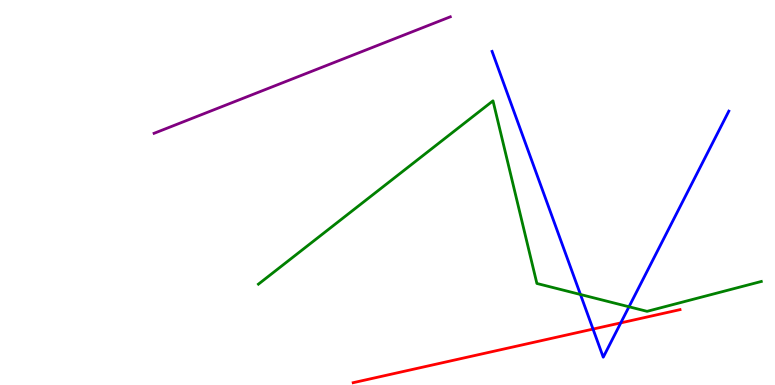[{'lines': ['blue', 'red'], 'intersections': [{'x': 7.65, 'y': 1.45}, {'x': 8.01, 'y': 1.61}]}, {'lines': ['green', 'red'], 'intersections': []}, {'lines': ['purple', 'red'], 'intersections': []}, {'lines': ['blue', 'green'], 'intersections': [{'x': 7.49, 'y': 2.35}, {'x': 8.12, 'y': 2.03}]}, {'lines': ['blue', 'purple'], 'intersections': []}, {'lines': ['green', 'purple'], 'intersections': []}]